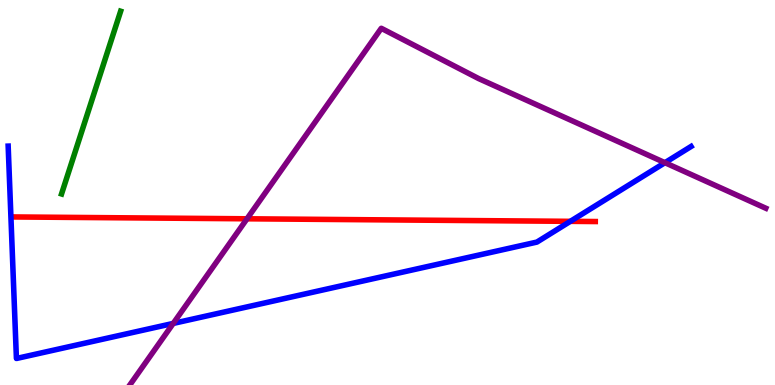[{'lines': ['blue', 'red'], 'intersections': [{'x': 7.36, 'y': 4.25}]}, {'lines': ['green', 'red'], 'intersections': []}, {'lines': ['purple', 'red'], 'intersections': [{'x': 3.19, 'y': 4.32}]}, {'lines': ['blue', 'green'], 'intersections': []}, {'lines': ['blue', 'purple'], 'intersections': [{'x': 2.24, 'y': 1.6}, {'x': 8.58, 'y': 5.77}]}, {'lines': ['green', 'purple'], 'intersections': []}]